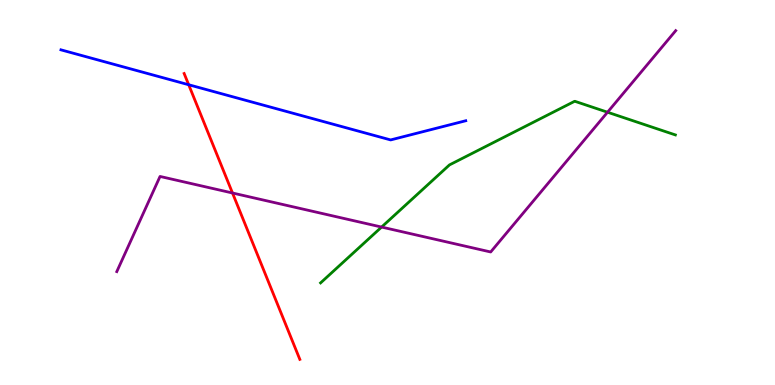[{'lines': ['blue', 'red'], 'intersections': [{'x': 2.43, 'y': 7.8}]}, {'lines': ['green', 'red'], 'intersections': []}, {'lines': ['purple', 'red'], 'intersections': [{'x': 3.0, 'y': 4.99}]}, {'lines': ['blue', 'green'], 'intersections': []}, {'lines': ['blue', 'purple'], 'intersections': []}, {'lines': ['green', 'purple'], 'intersections': [{'x': 4.92, 'y': 4.1}, {'x': 7.84, 'y': 7.09}]}]